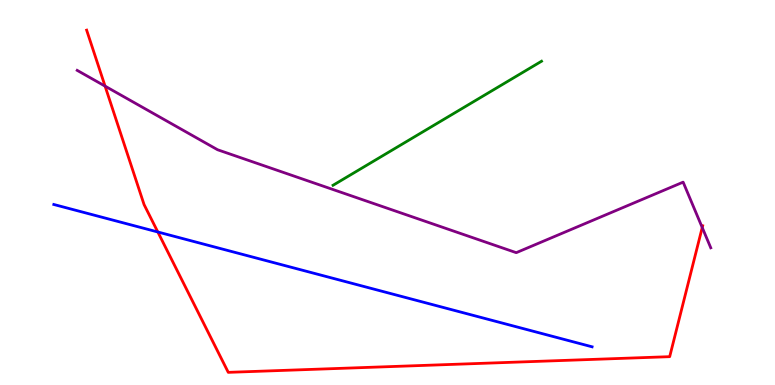[{'lines': ['blue', 'red'], 'intersections': [{'x': 2.04, 'y': 3.97}]}, {'lines': ['green', 'red'], 'intersections': []}, {'lines': ['purple', 'red'], 'intersections': [{'x': 1.36, 'y': 7.76}, {'x': 9.06, 'y': 4.09}]}, {'lines': ['blue', 'green'], 'intersections': []}, {'lines': ['blue', 'purple'], 'intersections': []}, {'lines': ['green', 'purple'], 'intersections': []}]